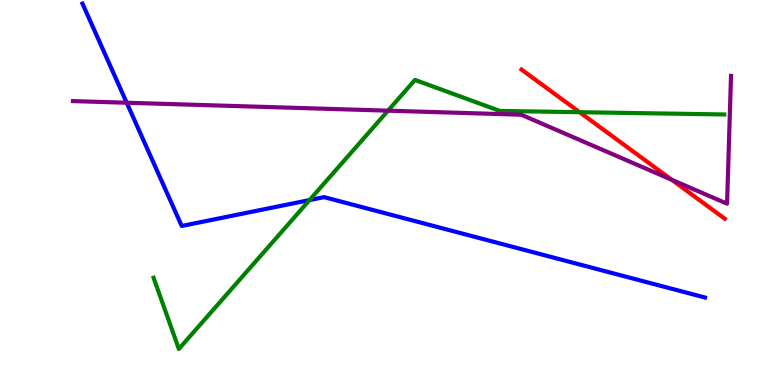[{'lines': ['blue', 'red'], 'intersections': []}, {'lines': ['green', 'red'], 'intersections': [{'x': 7.48, 'y': 7.09}]}, {'lines': ['purple', 'red'], 'intersections': [{'x': 8.67, 'y': 5.33}]}, {'lines': ['blue', 'green'], 'intersections': [{'x': 3.99, 'y': 4.8}]}, {'lines': ['blue', 'purple'], 'intersections': [{'x': 1.64, 'y': 7.33}]}, {'lines': ['green', 'purple'], 'intersections': [{'x': 5.01, 'y': 7.13}]}]